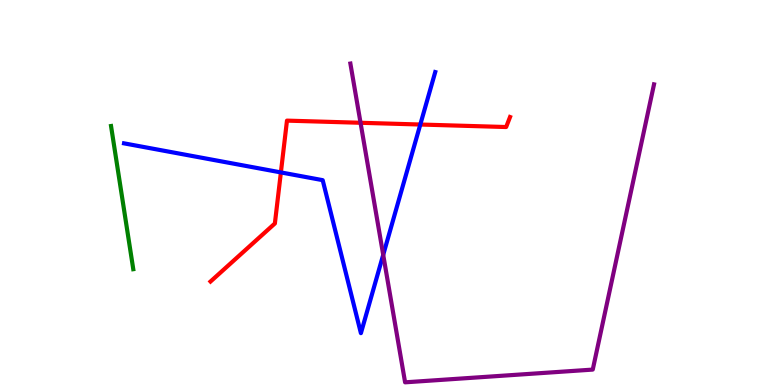[{'lines': ['blue', 'red'], 'intersections': [{'x': 3.62, 'y': 5.52}, {'x': 5.42, 'y': 6.77}]}, {'lines': ['green', 'red'], 'intersections': []}, {'lines': ['purple', 'red'], 'intersections': [{'x': 4.65, 'y': 6.81}]}, {'lines': ['blue', 'green'], 'intersections': []}, {'lines': ['blue', 'purple'], 'intersections': [{'x': 4.94, 'y': 3.38}]}, {'lines': ['green', 'purple'], 'intersections': []}]